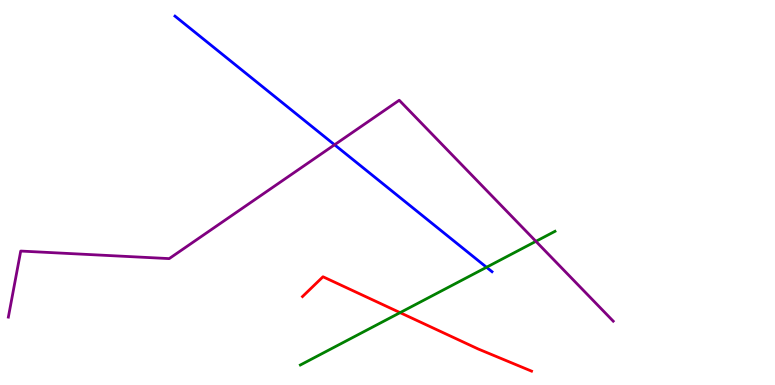[{'lines': ['blue', 'red'], 'intersections': []}, {'lines': ['green', 'red'], 'intersections': [{'x': 5.16, 'y': 1.88}]}, {'lines': ['purple', 'red'], 'intersections': []}, {'lines': ['blue', 'green'], 'intersections': [{'x': 6.28, 'y': 3.06}]}, {'lines': ['blue', 'purple'], 'intersections': [{'x': 4.32, 'y': 6.24}]}, {'lines': ['green', 'purple'], 'intersections': [{'x': 6.91, 'y': 3.73}]}]